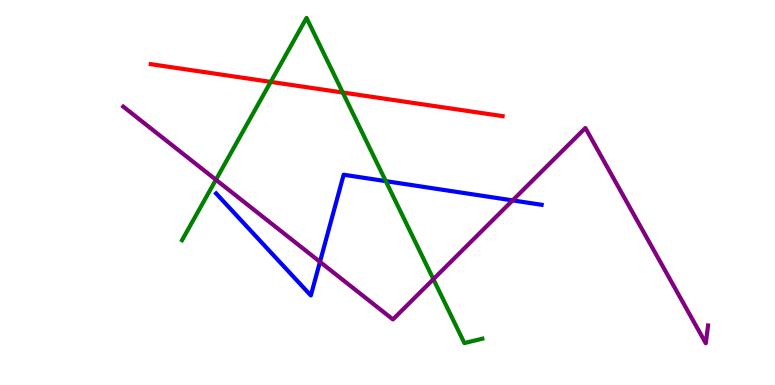[{'lines': ['blue', 'red'], 'intersections': []}, {'lines': ['green', 'red'], 'intersections': [{'x': 3.49, 'y': 7.87}, {'x': 4.42, 'y': 7.6}]}, {'lines': ['purple', 'red'], 'intersections': []}, {'lines': ['blue', 'green'], 'intersections': [{'x': 4.98, 'y': 5.3}]}, {'lines': ['blue', 'purple'], 'intersections': [{'x': 4.13, 'y': 3.2}, {'x': 6.61, 'y': 4.8}]}, {'lines': ['green', 'purple'], 'intersections': [{'x': 2.79, 'y': 5.33}, {'x': 5.59, 'y': 2.75}]}]